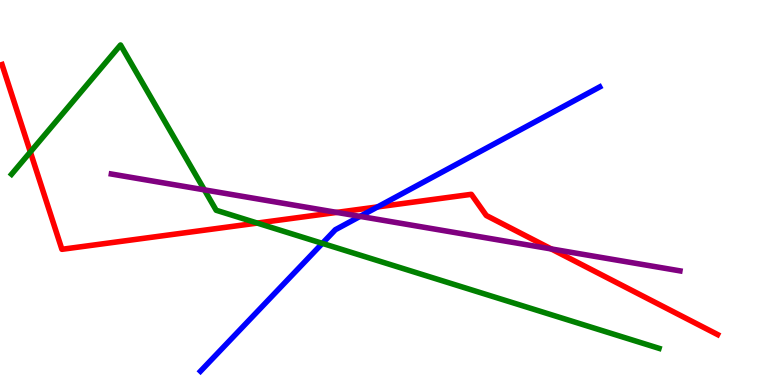[{'lines': ['blue', 'red'], 'intersections': [{'x': 4.87, 'y': 4.63}]}, {'lines': ['green', 'red'], 'intersections': [{'x': 0.392, 'y': 6.05}, {'x': 3.32, 'y': 4.21}]}, {'lines': ['purple', 'red'], 'intersections': [{'x': 4.34, 'y': 4.48}, {'x': 7.11, 'y': 3.53}]}, {'lines': ['blue', 'green'], 'intersections': [{'x': 4.16, 'y': 3.68}]}, {'lines': ['blue', 'purple'], 'intersections': [{'x': 4.65, 'y': 4.38}]}, {'lines': ['green', 'purple'], 'intersections': [{'x': 2.64, 'y': 5.07}]}]